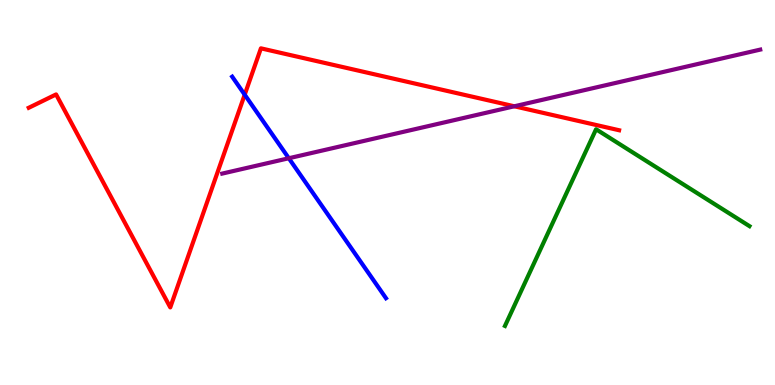[{'lines': ['blue', 'red'], 'intersections': [{'x': 3.16, 'y': 7.54}]}, {'lines': ['green', 'red'], 'intersections': []}, {'lines': ['purple', 'red'], 'intersections': [{'x': 6.64, 'y': 7.24}]}, {'lines': ['blue', 'green'], 'intersections': []}, {'lines': ['blue', 'purple'], 'intersections': [{'x': 3.73, 'y': 5.89}]}, {'lines': ['green', 'purple'], 'intersections': []}]